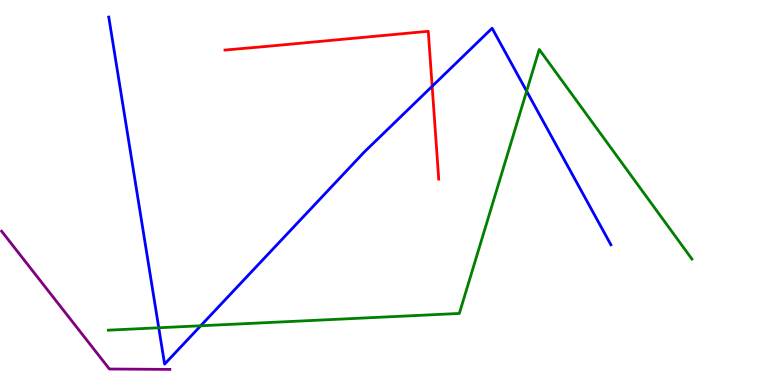[{'lines': ['blue', 'red'], 'intersections': [{'x': 5.58, 'y': 7.76}]}, {'lines': ['green', 'red'], 'intersections': []}, {'lines': ['purple', 'red'], 'intersections': []}, {'lines': ['blue', 'green'], 'intersections': [{'x': 2.05, 'y': 1.49}, {'x': 2.59, 'y': 1.54}, {'x': 6.8, 'y': 7.63}]}, {'lines': ['blue', 'purple'], 'intersections': []}, {'lines': ['green', 'purple'], 'intersections': []}]